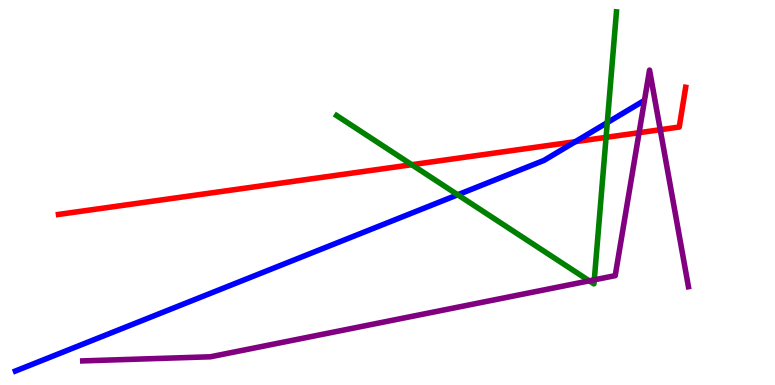[{'lines': ['blue', 'red'], 'intersections': [{'x': 7.42, 'y': 6.32}]}, {'lines': ['green', 'red'], 'intersections': [{'x': 5.31, 'y': 5.72}, {'x': 7.82, 'y': 6.43}]}, {'lines': ['purple', 'red'], 'intersections': [{'x': 8.25, 'y': 6.55}, {'x': 8.52, 'y': 6.63}]}, {'lines': ['blue', 'green'], 'intersections': [{'x': 5.91, 'y': 4.94}, {'x': 7.84, 'y': 6.82}]}, {'lines': ['blue', 'purple'], 'intersections': []}, {'lines': ['green', 'purple'], 'intersections': [{'x': 7.6, 'y': 2.71}, {'x': 7.67, 'y': 2.73}]}]